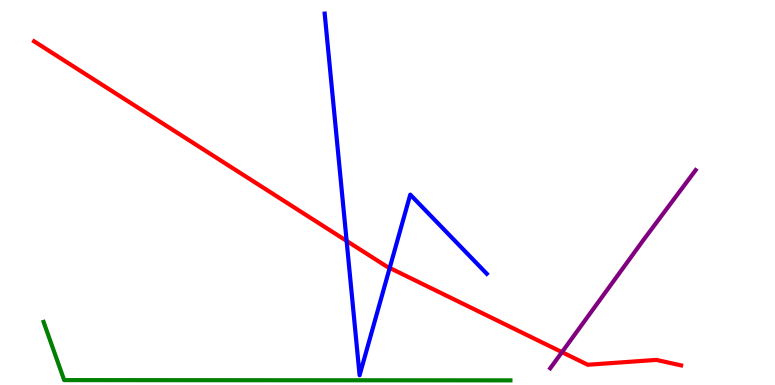[{'lines': ['blue', 'red'], 'intersections': [{'x': 4.47, 'y': 3.74}, {'x': 5.03, 'y': 3.04}]}, {'lines': ['green', 'red'], 'intersections': []}, {'lines': ['purple', 'red'], 'intersections': [{'x': 7.25, 'y': 0.853}]}, {'lines': ['blue', 'green'], 'intersections': []}, {'lines': ['blue', 'purple'], 'intersections': []}, {'lines': ['green', 'purple'], 'intersections': []}]